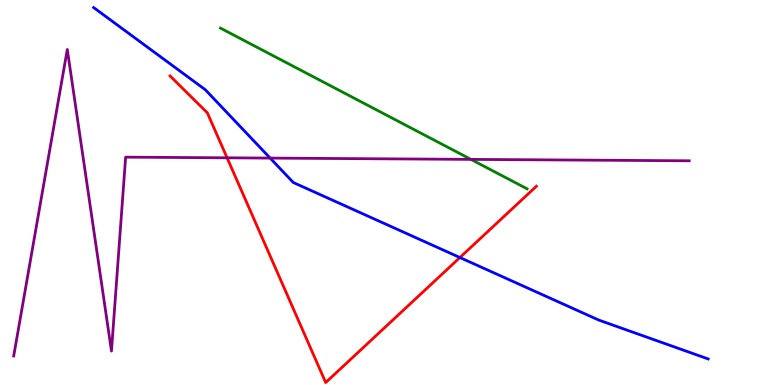[{'lines': ['blue', 'red'], 'intersections': [{'x': 5.93, 'y': 3.31}]}, {'lines': ['green', 'red'], 'intersections': []}, {'lines': ['purple', 'red'], 'intersections': [{'x': 2.93, 'y': 5.9}]}, {'lines': ['blue', 'green'], 'intersections': []}, {'lines': ['blue', 'purple'], 'intersections': [{'x': 3.49, 'y': 5.89}]}, {'lines': ['green', 'purple'], 'intersections': [{'x': 6.08, 'y': 5.86}]}]